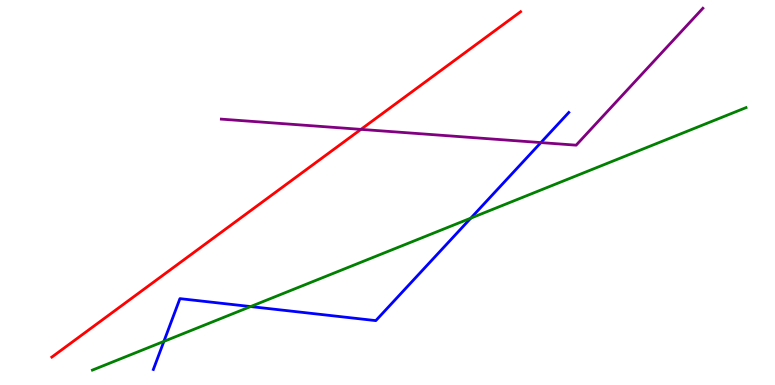[{'lines': ['blue', 'red'], 'intersections': []}, {'lines': ['green', 'red'], 'intersections': []}, {'lines': ['purple', 'red'], 'intersections': [{'x': 4.66, 'y': 6.64}]}, {'lines': ['blue', 'green'], 'intersections': [{'x': 2.11, 'y': 1.13}, {'x': 3.23, 'y': 2.04}, {'x': 6.08, 'y': 4.33}]}, {'lines': ['blue', 'purple'], 'intersections': [{'x': 6.98, 'y': 6.3}]}, {'lines': ['green', 'purple'], 'intersections': []}]